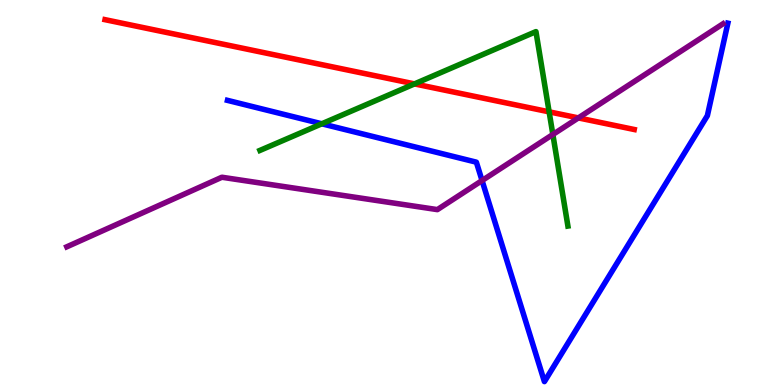[{'lines': ['blue', 'red'], 'intersections': []}, {'lines': ['green', 'red'], 'intersections': [{'x': 5.35, 'y': 7.82}, {'x': 7.09, 'y': 7.1}]}, {'lines': ['purple', 'red'], 'intersections': [{'x': 7.46, 'y': 6.94}]}, {'lines': ['blue', 'green'], 'intersections': [{'x': 4.15, 'y': 6.78}]}, {'lines': ['blue', 'purple'], 'intersections': [{'x': 6.22, 'y': 5.31}]}, {'lines': ['green', 'purple'], 'intersections': [{'x': 7.13, 'y': 6.51}]}]